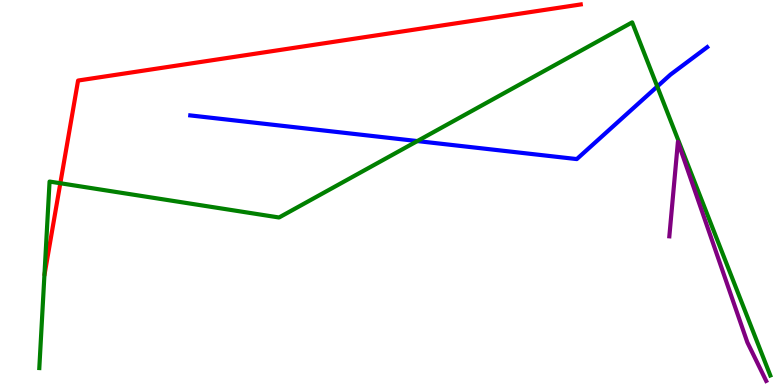[{'lines': ['blue', 'red'], 'intersections': []}, {'lines': ['green', 'red'], 'intersections': [{'x': 0.778, 'y': 5.24}]}, {'lines': ['purple', 'red'], 'intersections': []}, {'lines': ['blue', 'green'], 'intersections': [{'x': 5.39, 'y': 6.34}, {'x': 8.48, 'y': 7.75}]}, {'lines': ['blue', 'purple'], 'intersections': []}, {'lines': ['green', 'purple'], 'intersections': []}]